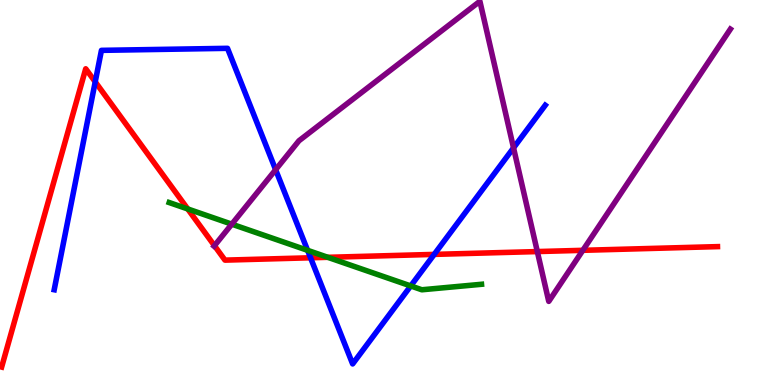[{'lines': ['blue', 'red'], 'intersections': [{'x': 1.23, 'y': 7.87}, {'x': 4.01, 'y': 3.3}, {'x': 5.6, 'y': 3.39}]}, {'lines': ['green', 'red'], 'intersections': [{'x': 2.42, 'y': 4.57}, {'x': 4.23, 'y': 3.32}]}, {'lines': ['purple', 'red'], 'intersections': [{'x': 2.77, 'y': 3.62}, {'x': 6.93, 'y': 3.47}, {'x': 7.52, 'y': 3.5}]}, {'lines': ['blue', 'green'], 'intersections': [{'x': 3.97, 'y': 3.5}, {'x': 5.3, 'y': 2.57}]}, {'lines': ['blue', 'purple'], 'intersections': [{'x': 3.56, 'y': 5.59}, {'x': 6.63, 'y': 6.16}]}, {'lines': ['green', 'purple'], 'intersections': [{'x': 2.99, 'y': 4.18}]}]